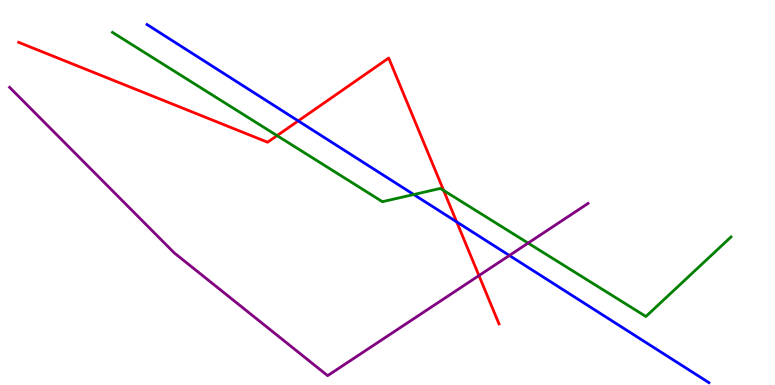[{'lines': ['blue', 'red'], 'intersections': [{'x': 3.85, 'y': 6.86}, {'x': 5.89, 'y': 4.24}]}, {'lines': ['green', 'red'], 'intersections': [{'x': 3.58, 'y': 6.48}, {'x': 5.72, 'y': 5.05}]}, {'lines': ['purple', 'red'], 'intersections': [{'x': 6.18, 'y': 2.84}]}, {'lines': ['blue', 'green'], 'intersections': [{'x': 5.34, 'y': 4.95}]}, {'lines': ['blue', 'purple'], 'intersections': [{'x': 6.57, 'y': 3.36}]}, {'lines': ['green', 'purple'], 'intersections': [{'x': 6.81, 'y': 3.69}]}]